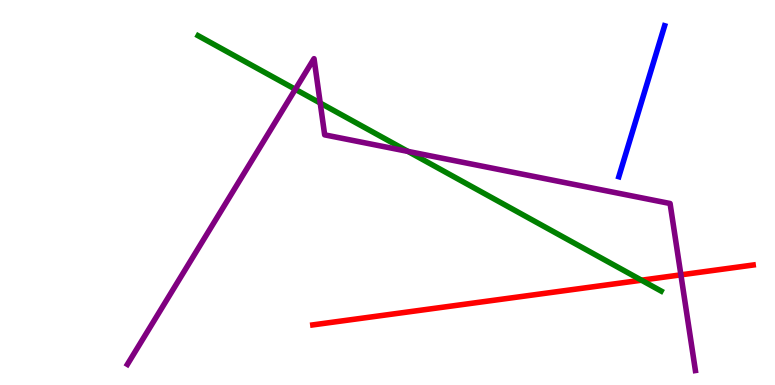[{'lines': ['blue', 'red'], 'intersections': []}, {'lines': ['green', 'red'], 'intersections': [{'x': 8.28, 'y': 2.72}]}, {'lines': ['purple', 'red'], 'intersections': [{'x': 8.79, 'y': 2.86}]}, {'lines': ['blue', 'green'], 'intersections': []}, {'lines': ['blue', 'purple'], 'intersections': []}, {'lines': ['green', 'purple'], 'intersections': [{'x': 3.81, 'y': 7.68}, {'x': 4.13, 'y': 7.32}, {'x': 5.26, 'y': 6.07}]}]